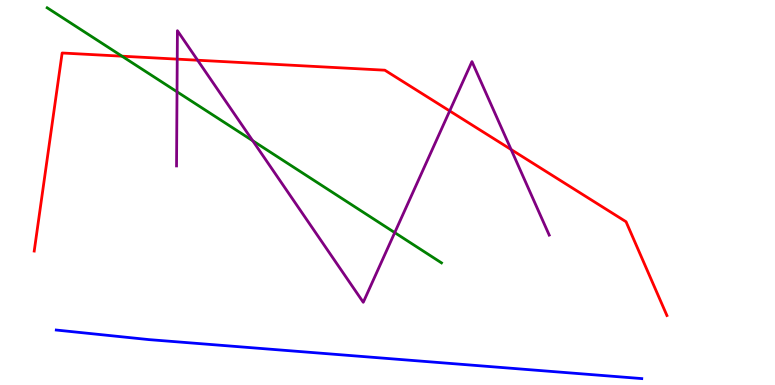[{'lines': ['blue', 'red'], 'intersections': []}, {'lines': ['green', 'red'], 'intersections': [{'x': 1.57, 'y': 8.54}]}, {'lines': ['purple', 'red'], 'intersections': [{'x': 2.29, 'y': 8.46}, {'x': 2.55, 'y': 8.44}, {'x': 5.8, 'y': 7.12}, {'x': 6.6, 'y': 6.12}]}, {'lines': ['blue', 'green'], 'intersections': []}, {'lines': ['blue', 'purple'], 'intersections': []}, {'lines': ['green', 'purple'], 'intersections': [{'x': 2.28, 'y': 7.62}, {'x': 3.26, 'y': 6.34}, {'x': 5.09, 'y': 3.96}]}]